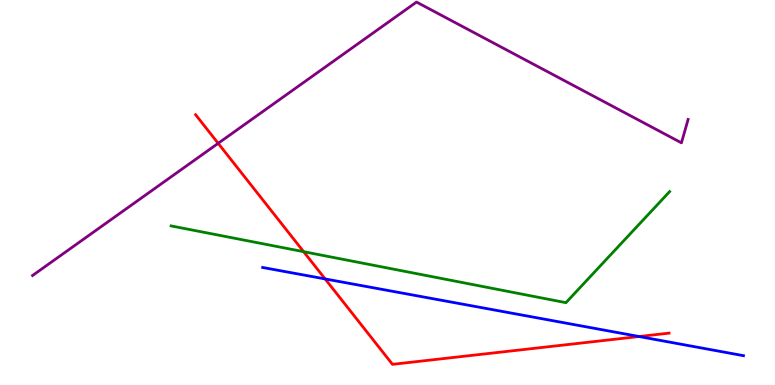[{'lines': ['blue', 'red'], 'intersections': [{'x': 4.2, 'y': 2.76}, {'x': 8.25, 'y': 1.26}]}, {'lines': ['green', 'red'], 'intersections': [{'x': 3.92, 'y': 3.46}]}, {'lines': ['purple', 'red'], 'intersections': [{'x': 2.82, 'y': 6.28}]}, {'lines': ['blue', 'green'], 'intersections': []}, {'lines': ['blue', 'purple'], 'intersections': []}, {'lines': ['green', 'purple'], 'intersections': []}]